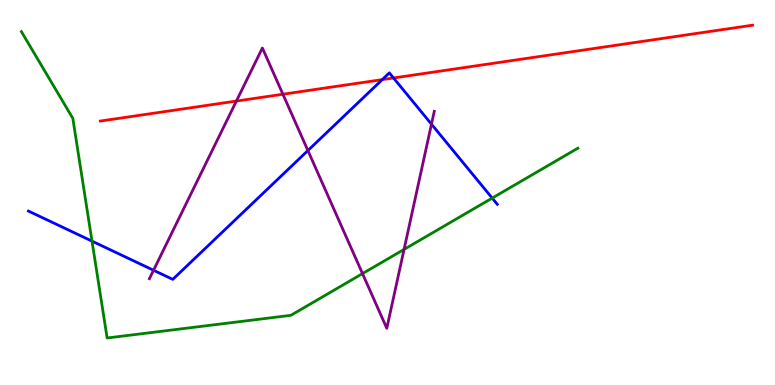[{'lines': ['blue', 'red'], 'intersections': [{'x': 4.93, 'y': 7.93}, {'x': 5.08, 'y': 7.97}]}, {'lines': ['green', 'red'], 'intersections': []}, {'lines': ['purple', 'red'], 'intersections': [{'x': 3.05, 'y': 7.38}, {'x': 3.65, 'y': 7.55}]}, {'lines': ['blue', 'green'], 'intersections': [{'x': 1.19, 'y': 3.74}, {'x': 6.35, 'y': 4.85}]}, {'lines': ['blue', 'purple'], 'intersections': [{'x': 1.98, 'y': 2.98}, {'x': 3.97, 'y': 6.09}, {'x': 5.57, 'y': 6.77}]}, {'lines': ['green', 'purple'], 'intersections': [{'x': 4.68, 'y': 2.89}, {'x': 5.21, 'y': 3.52}]}]